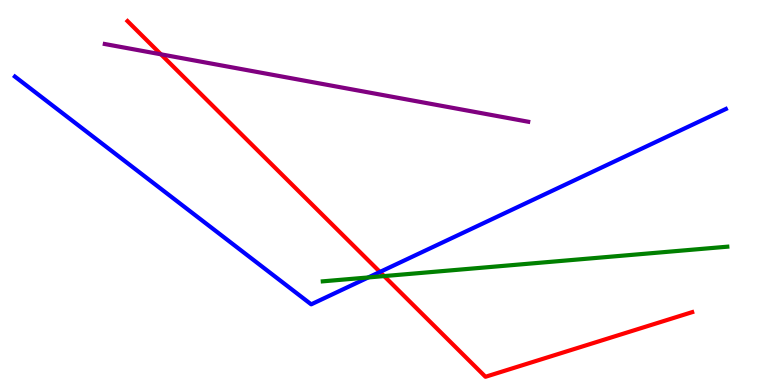[{'lines': ['blue', 'red'], 'intersections': [{'x': 4.9, 'y': 2.94}]}, {'lines': ['green', 'red'], 'intersections': [{'x': 4.96, 'y': 2.83}]}, {'lines': ['purple', 'red'], 'intersections': [{'x': 2.08, 'y': 8.59}]}, {'lines': ['blue', 'green'], 'intersections': [{'x': 4.75, 'y': 2.79}]}, {'lines': ['blue', 'purple'], 'intersections': []}, {'lines': ['green', 'purple'], 'intersections': []}]